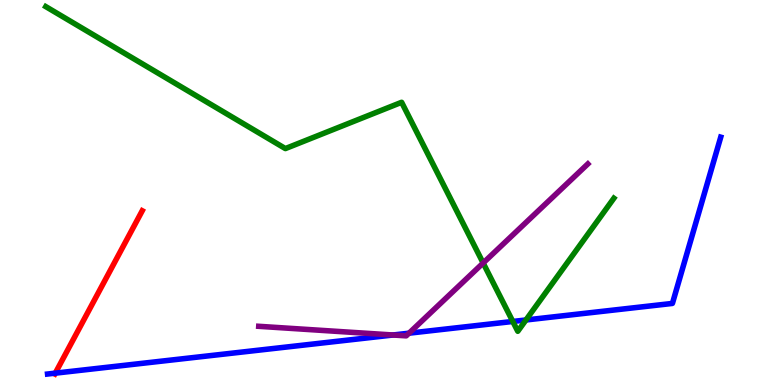[{'lines': ['blue', 'red'], 'intersections': [{'x': 0.713, 'y': 0.308}]}, {'lines': ['green', 'red'], 'intersections': []}, {'lines': ['purple', 'red'], 'intersections': []}, {'lines': ['blue', 'green'], 'intersections': [{'x': 6.62, 'y': 1.65}, {'x': 6.79, 'y': 1.69}]}, {'lines': ['blue', 'purple'], 'intersections': [{'x': 5.07, 'y': 1.3}, {'x': 5.28, 'y': 1.35}]}, {'lines': ['green', 'purple'], 'intersections': [{'x': 6.23, 'y': 3.17}]}]